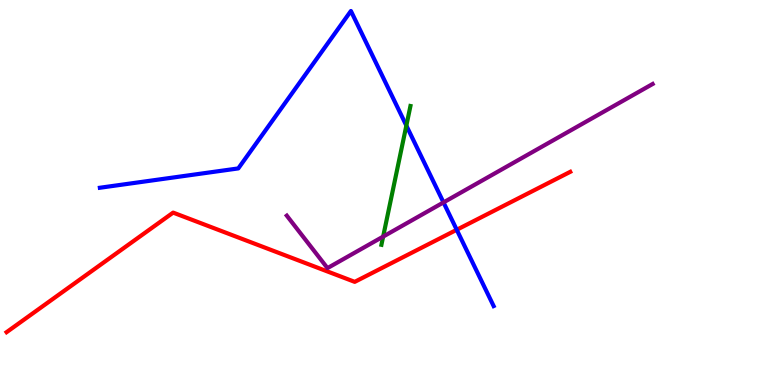[{'lines': ['blue', 'red'], 'intersections': [{'x': 5.89, 'y': 4.03}]}, {'lines': ['green', 'red'], 'intersections': []}, {'lines': ['purple', 'red'], 'intersections': []}, {'lines': ['blue', 'green'], 'intersections': [{'x': 5.24, 'y': 6.74}]}, {'lines': ['blue', 'purple'], 'intersections': [{'x': 5.72, 'y': 4.74}]}, {'lines': ['green', 'purple'], 'intersections': [{'x': 4.94, 'y': 3.85}]}]